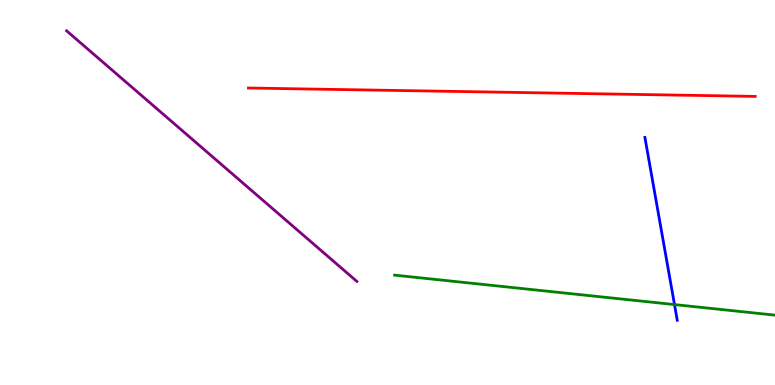[{'lines': ['blue', 'red'], 'intersections': []}, {'lines': ['green', 'red'], 'intersections': []}, {'lines': ['purple', 'red'], 'intersections': []}, {'lines': ['blue', 'green'], 'intersections': [{'x': 8.7, 'y': 2.09}]}, {'lines': ['blue', 'purple'], 'intersections': []}, {'lines': ['green', 'purple'], 'intersections': []}]